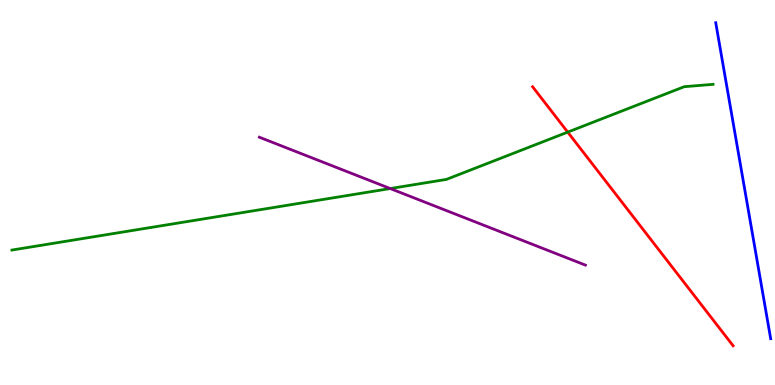[{'lines': ['blue', 'red'], 'intersections': []}, {'lines': ['green', 'red'], 'intersections': [{'x': 7.33, 'y': 6.57}]}, {'lines': ['purple', 'red'], 'intersections': []}, {'lines': ['blue', 'green'], 'intersections': []}, {'lines': ['blue', 'purple'], 'intersections': []}, {'lines': ['green', 'purple'], 'intersections': [{'x': 5.04, 'y': 5.1}]}]